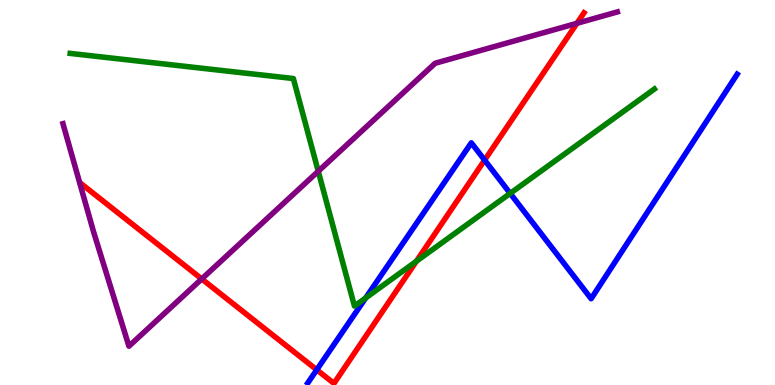[{'lines': ['blue', 'red'], 'intersections': [{'x': 4.09, 'y': 0.395}, {'x': 6.25, 'y': 5.84}]}, {'lines': ['green', 'red'], 'intersections': [{'x': 5.37, 'y': 3.21}]}, {'lines': ['purple', 'red'], 'intersections': [{'x': 2.6, 'y': 2.75}, {'x': 7.44, 'y': 9.39}]}, {'lines': ['blue', 'green'], 'intersections': [{'x': 4.72, 'y': 2.26}, {'x': 6.58, 'y': 4.98}]}, {'lines': ['blue', 'purple'], 'intersections': []}, {'lines': ['green', 'purple'], 'intersections': [{'x': 4.11, 'y': 5.55}]}]